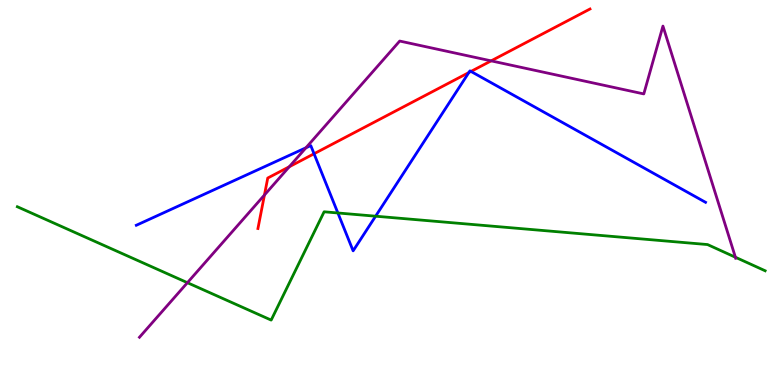[{'lines': ['blue', 'red'], 'intersections': [{'x': 4.05, 'y': 6.01}, {'x': 6.05, 'y': 8.12}, {'x': 6.08, 'y': 8.14}]}, {'lines': ['green', 'red'], 'intersections': []}, {'lines': ['purple', 'red'], 'intersections': [{'x': 3.41, 'y': 4.93}, {'x': 3.73, 'y': 5.67}, {'x': 6.34, 'y': 8.42}]}, {'lines': ['blue', 'green'], 'intersections': [{'x': 4.36, 'y': 4.47}, {'x': 4.85, 'y': 4.38}]}, {'lines': ['blue', 'purple'], 'intersections': [{'x': 3.95, 'y': 6.16}]}, {'lines': ['green', 'purple'], 'intersections': [{'x': 2.42, 'y': 2.66}, {'x': 9.49, 'y': 3.32}]}]